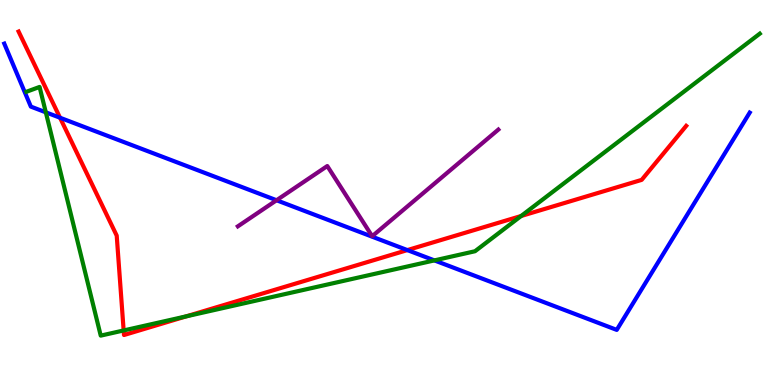[{'lines': ['blue', 'red'], 'intersections': [{'x': 0.775, 'y': 6.94}, {'x': 5.26, 'y': 3.5}]}, {'lines': ['green', 'red'], 'intersections': [{'x': 1.6, 'y': 1.42}, {'x': 2.4, 'y': 1.78}, {'x': 6.72, 'y': 4.39}]}, {'lines': ['purple', 'red'], 'intersections': []}, {'lines': ['blue', 'green'], 'intersections': [{'x': 0.591, 'y': 7.08}, {'x': 5.61, 'y': 3.24}]}, {'lines': ['blue', 'purple'], 'intersections': [{'x': 3.57, 'y': 4.8}]}, {'lines': ['green', 'purple'], 'intersections': []}]